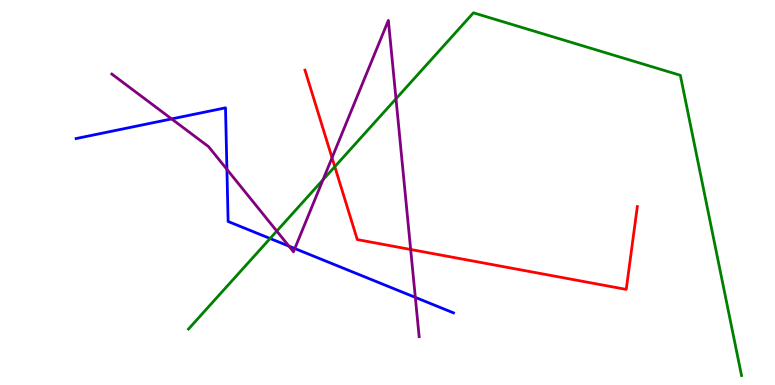[{'lines': ['blue', 'red'], 'intersections': []}, {'lines': ['green', 'red'], 'intersections': [{'x': 4.32, 'y': 5.67}]}, {'lines': ['purple', 'red'], 'intersections': [{'x': 4.28, 'y': 5.9}, {'x': 5.3, 'y': 3.52}]}, {'lines': ['blue', 'green'], 'intersections': [{'x': 3.49, 'y': 3.81}]}, {'lines': ['blue', 'purple'], 'intersections': [{'x': 2.21, 'y': 6.91}, {'x': 2.93, 'y': 5.6}, {'x': 3.73, 'y': 3.61}, {'x': 3.8, 'y': 3.55}, {'x': 5.36, 'y': 2.28}]}, {'lines': ['green', 'purple'], 'intersections': [{'x': 3.57, 'y': 4.0}, {'x': 4.17, 'y': 5.33}, {'x': 5.11, 'y': 7.43}]}]